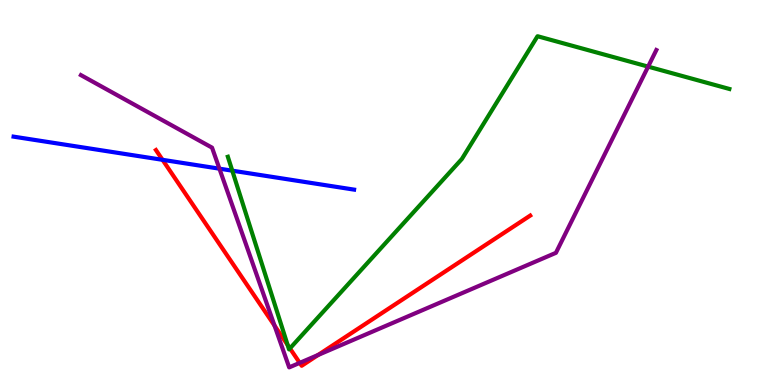[{'lines': ['blue', 'red'], 'intersections': [{'x': 2.1, 'y': 5.85}]}, {'lines': ['green', 'red'], 'intersections': [{'x': 3.71, 'y': 1.04}, {'x': 3.74, 'y': 0.951}]}, {'lines': ['purple', 'red'], 'intersections': [{'x': 3.54, 'y': 1.54}, {'x': 3.87, 'y': 0.575}, {'x': 4.11, 'y': 0.78}]}, {'lines': ['blue', 'green'], 'intersections': [{'x': 3.0, 'y': 5.57}]}, {'lines': ['blue', 'purple'], 'intersections': [{'x': 2.83, 'y': 5.62}]}, {'lines': ['green', 'purple'], 'intersections': [{'x': 8.36, 'y': 8.27}]}]